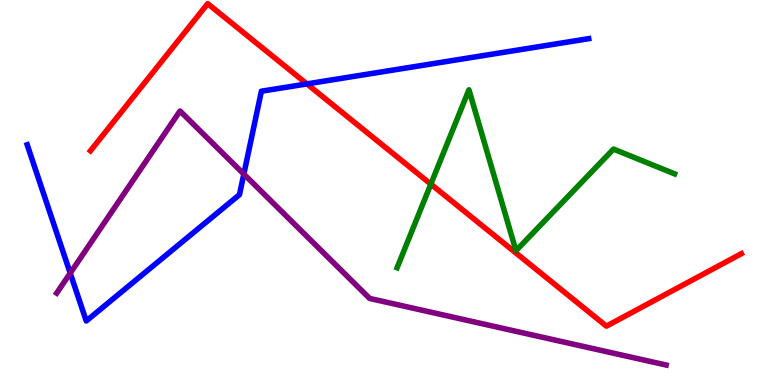[{'lines': ['blue', 'red'], 'intersections': [{'x': 3.96, 'y': 7.82}]}, {'lines': ['green', 'red'], 'intersections': [{'x': 5.56, 'y': 5.22}]}, {'lines': ['purple', 'red'], 'intersections': []}, {'lines': ['blue', 'green'], 'intersections': []}, {'lines': ['blue', 'purple'], 'intersections': [{'x': 0.906, 'y': 2.91}, {'x': 3.15, 'y': 5.48}]}, {'lines': ['green', 'purple'], 'intersections': []}]